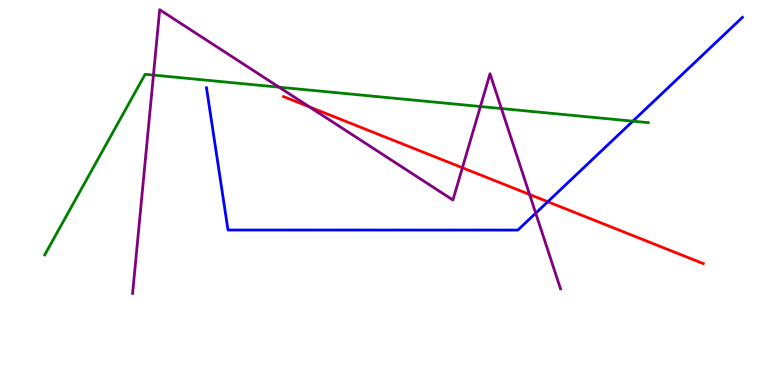[{'lines': ['blue', 'red'], 'intersections': [{'x': 7.07, 'y': 4.76}]}, {'lines': ['green', 'red'], 'intersections': []}, {'lines': ['purple', 'red'], 'intersections': [{'x': 3.99, 'y': 7.22}, {'x': 5.97, 'y': 5.64}, {'x': 6.83, 'y': 4.95}]}, {'lines': ['blue', 'green'], 'intersections': [{'x': 8.17, 'y': 6.85}]}, {'lines': ['blue', 'purple'], 'intersections': [{'x': 6.91, 'y': 4.46}]}, {'lines': ['green', 'purple'], 'intersections': [{'x': 1.98, 'y': 8.05}, {'x': 3.6, 'y': 7.74}, {'x': 6.2, 'y': 7.23}, {'x': 6.47, 'y': 7.18}]}]